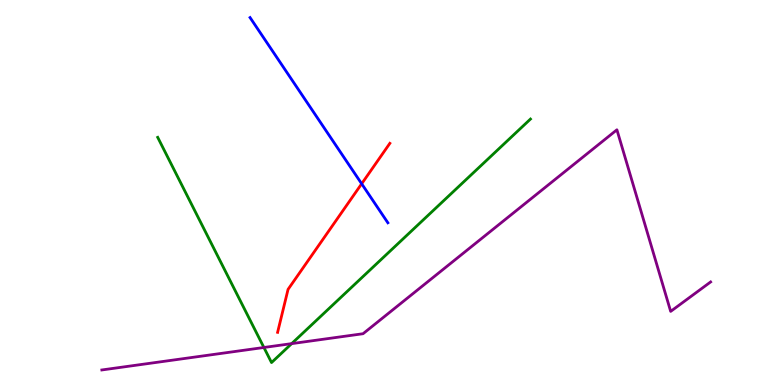[{'lines': ['blue', 'red'], 'intersections': [{'x': 4.67, 'y': 5.23}]}, {'lines': ['green', 'red'], 'intersections': []}, {'lines': ['purple', 'red'], 'intersections': []}, {'lines': ['blue', 'green'], 'intersections': []}, {'lines': ['blue', 'purple'], 'intersections': []}, {'lines': ['green', 'purple'], 'intersections': [{'x': 3.41, 'y': 0.975}, {'x': 3.76, 'y': 1.07}]}]